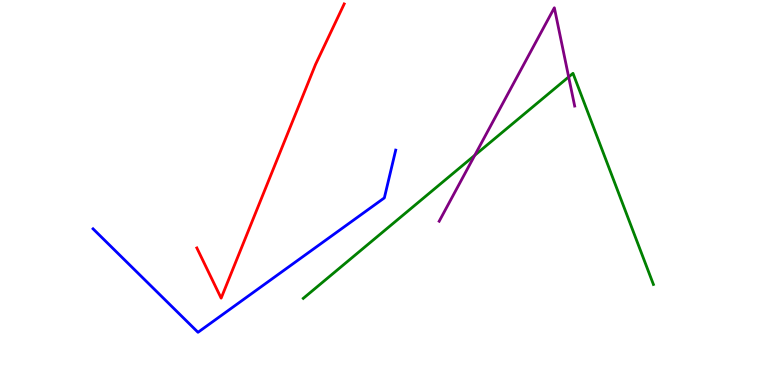[{'lines': ['blue', 'red'], 'intersections': []}, {'lines': ['green', 'red'], 'intersections': []}, {'lines': ['purple', 'red'], 'intersections': []}, {'lines': ['blue', 'green'], 'intersections': []}, {'lines': ['blue', 'purple'], 'intersections': []}, {'lines': ['green', 'purple'], 'intersections': [{'x': 6.13, 'y': 5.97}, {'x': 7.34, 'y': 8.0}]}]